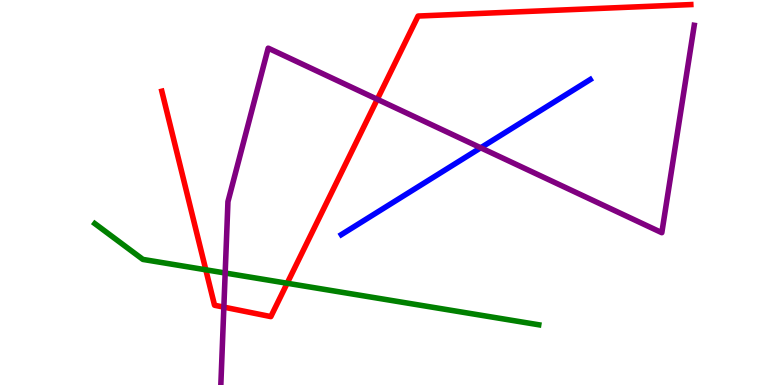[{'lines': ['blue', 'red'], 'intersections': []}, {'lines': ['green', 'red'], 'intersections': [{'x': 2.66, 'y': 2.99}, {'x': 3.71, 'y': 2.64}]}, {'lines': ['purple', 'red'], 'intersections': [{'x': 2.89, 'y': 2.02}, {'x': 4.87, 'y': 7.42}]}, {'lines': ['blue', 'green'], 'intersections': []}, {'lines': ['blue', 'purple'], 'intersections': [{'x': 6.2, 'y': 6.16}]}, {'lines': ['green', 'purple'], 'intersections': [{'x': 2.91, 'y': 2.91}]}]